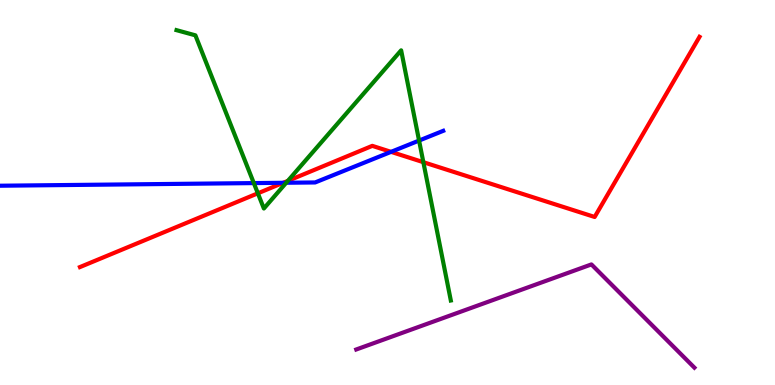[{'lines': ['blue', 'red'], 'intersections': [{'x': 3.65, 'y': 5.25}, {'x': 5.05, 'y': 6.06}]}, {'lines': ['green', 'red'], 'intersections': [{'x': 3.33, 'y': 4.98}, {'x': 3.71, 'y': 5.3}, {'x': 5.46, 'y': 5.79}]}, {'lines': ['purple', 'red'], 'intersections': []}, {'lines': ['blue', 'green'], 'intersections': [{'x': 3.28, 'y': 5.24}, {'x': 3.69, 'y': 5.25}, {'x': 5.41, 'y': 6.35}]}, {'lines': ['blue', 'purple'], 'intersections': []}, {'lines': ['green', 'purple'], 'intersections': []}]